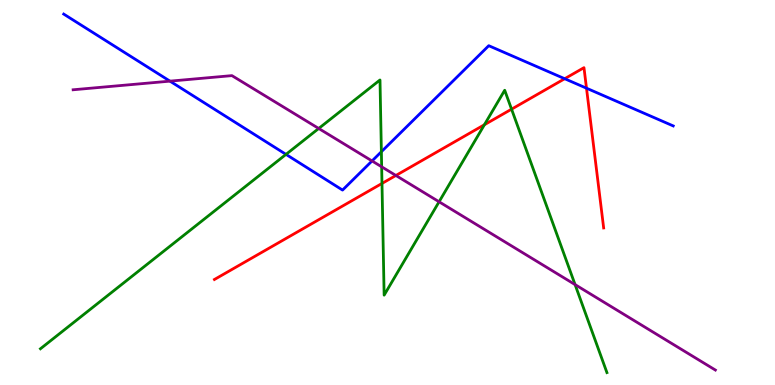[{'lines': ['blue', 'red'], 'intersections': [{'x': 7.29, 'y': 7.96}, {'x': 7.57, 'y': 7.71}]}, {'lines': ['green', 'red'], 'intersections': [{'x': 4.93, 'y': 5.24}, {'x': 6.25, 'y': 6.76}, {'x': 6.6, 'y': 7.16}]}, {'lines': ['purple', 'red'], 'intersections': [{'x': 5.11, 'y': 5.44}]}, {'lines': ['blue', 'green'], 'intersections': [{'x': 3.69, 'y': 5.99}, {'x': 4.92, 'y': 6.06}]}, {'lines': ['blue', 'purple'], 'intersections': [{'x': 2.19, 'y': 7.89}, {'x': 4.8, 'y': 5.82}]}, {'lines': ['green', 'purple'], 'intersections': [{'x': 4.11, 'y': 6.66}, {'x': 4.92, 'y': 5.67}, {'x': 5.67, 'y': 4.76}, {'x': 7.42, 'y': 2.61}]}]